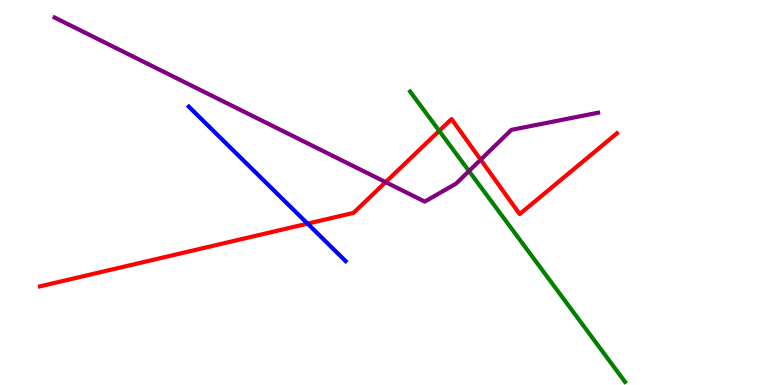[{'lines': ['blue', 'red'], 'intersections': [{'x': 3.97, 'y': 4.19}]}, {'lines': ['green', 'red'], 'intersections': [{'x': 5.67, 'y': 6.6}]}, {'lines': ['purple', 'red'], 'intersections': [{'x': 4.98, 'y': 5.27}, {'x': 6.2, 'y': 5.85}]}, {'lines': ['blue', 'green'], 'intersections': []}, {'lines': ['blue', 'purple'], 'intersections': []}, {'lines': ['green', 'purple'], 'intersections': [{'x': 6.05, 'y': 5.56}]}]